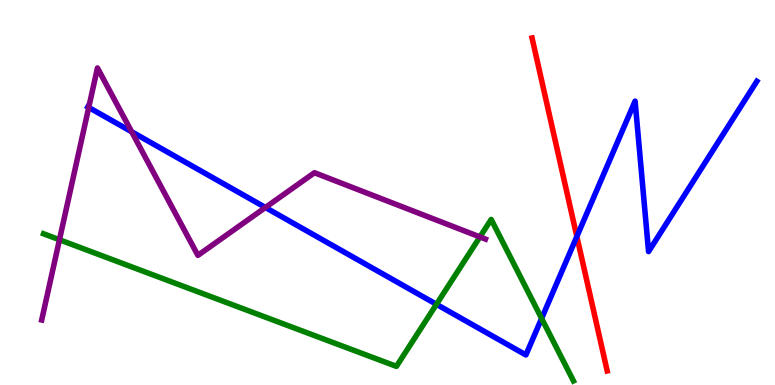[{'lines': ['blue', 'red'], 'intersections': [{'x': 7.44, 'y': 3.86}]}, {'lines': ['green', 'red'], 'intersections': []}, {'lines': ['purple', 'red'], 'intersections': []}, {'lines': ['blue', 'green'], 'intersections': [{'x': 5.63, 'y': 2.1}, {'x': 6.99, 'y': 1.73}]}, {'lines': ['blue', 'purple'], 'intersections': [{'x': 1.14, 'y': 7.21}, {'x': 1.7, 'y': 6.58}, {'x': 3.42, 'y': 4.61}]}, {'lines': ['green', 'purple'], 'intersections': [{'x': 0.767, 'y': 3.77}, {'x': 6.19, 'y': 3.85}]}]